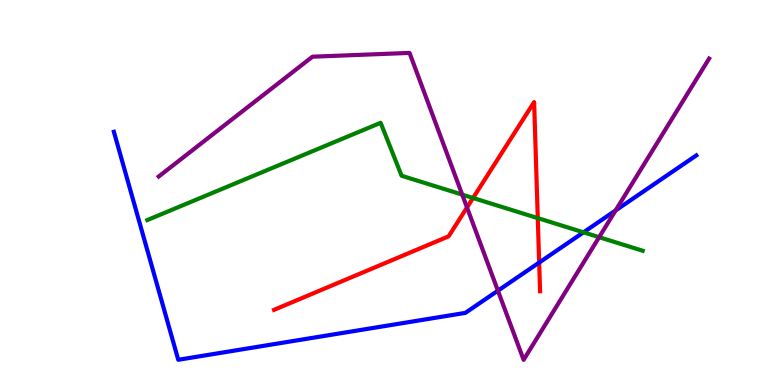[{'lines': ['blue', 'red'], 'intersections': [{'x': 6.96, 'y': 3.18}]}, {'lines': ['green', 'red'], 'intersections': [{'x': 6.1, 'y': 4.86}, {'x': 6.94, 'y': 4.33}]}, {'lines': ['purple', 'red'], 'intersections': [{'x': 6.03, 'y': 4.61}]}, {'lines': ['blue', 'green'], 'intersections': [{'x': 7.53, 'y': 3.97}]}, {'lines': ['blue', 'purple'], 'intersections': [{'x': 6.42, 'y': 2.45}, {'x': 7.94, 'y': 4.53}]}, {'lines': ['green', 'purple'], 'intersections': [{'x': 5.96, 'y': 4.95}, {'x': 7.73, 'y': 3.84}]}]